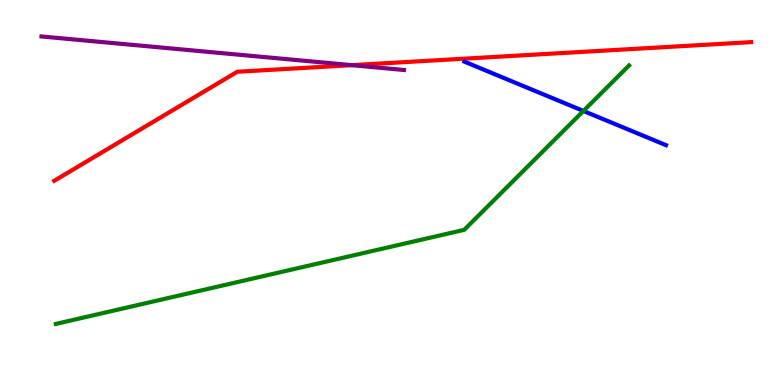[{'lines': ['blue', 'red'], 'intersections': []}, {'lines': ['green', 'red'], 'intersections': []}, {'lines': ['purple', 'red'], 'intersections': [{'x': 4.54, 'y': 8.31}]}, {'lines': ['blue', 'green'], 'intersections': [{'x': 7.53, 'y': 7.12}]}, {'lines': ['blue', 'purple'], 'intersections': []}, {'lines': ['green', 'purple'], 'intersections': []}]